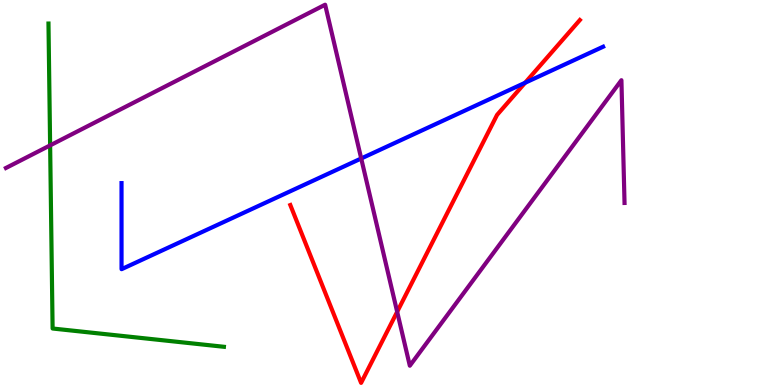[{'lines': ['blue', 'red'], 'intersections': [{'x': 6.78, 'y': 7.85}]}, {'lines': ['green', 'red'], 'intersections': []}, {'lines': ['purple', 'red'], 'intersections': [{'x': 5.12, 'y': 1.9}]}, {'lines': ['blue', 'green'], 'intersections': []}, {'lines': ['blue', 'purple'], 'intersections': [{'x': 4.66, 'y': 5.88}]}, {'lines': ['green', 'purple'], 'intersections': [{'x': 0.647, 'y': 6.22}]}]